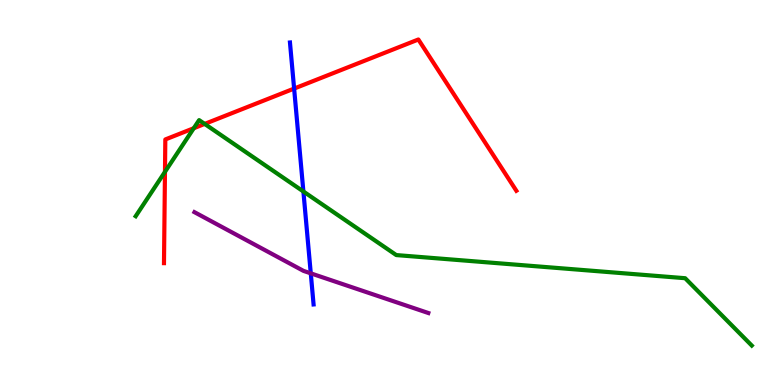[{'lines': ['blue', 'red'], 'intersections': [{'x': 3.8, 'y': 7.7}]}, {'lines': ['green', 'red'], 'intersections': [{'x': 2.13, 'y': 5.54}, {'x': 2.5, 'y': 6.67}, {'x': 2.64, 'y': 6.78}]}, {'lines': ['purple', 'red'], 'intersections': []}, {'lines': ['blue', 'green'], 'intersections': [{'x': 3.91, 'y': 5.03}]}, {'lines': ['blue', 'purple'], 'intersections': [{'x': 4.01, 'y': 2.9}]}, {'lines': ['green', 'purple'], 'intersections': []}]